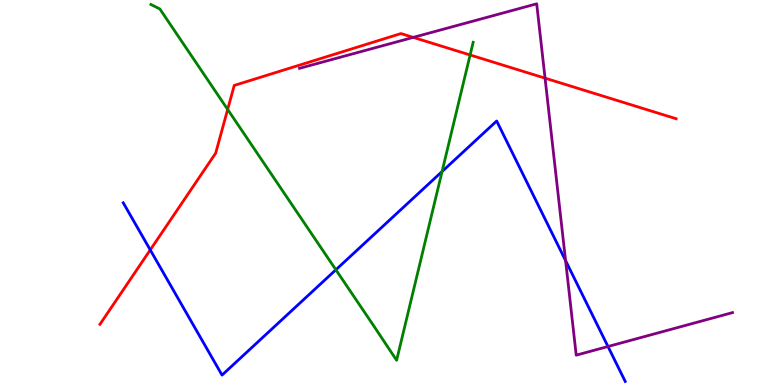[{'lines': ['blue', 'red'], 'intersections': [{'x': 1.94, 'y': 3.51}]}, {'lines': ['green', 'red'], 'intersections': [{'x': 2.94, 'y': 7.16}, {'x': 6.07, 'y': 8.57}]}, {'lines': ['purple', 'red'], 'intersections': [{'x': 5.33, 'y': 9.03}, {'x': 7.03, 'y': 7.97}]}, {'lines': ['blue', 'green'], 'intersections': [{'x': 4.33, 'y': 2.99}, {'x': 5.7, 'y': 5.54}]}, {'lines': ['blue', 'purple'], 'intersections': [{'x': 7.3, 'y': 3.23}, {'x': 7.84, 'y': 1.0}]}, {'lines': ['green', 'purple'], 'intersections': []}]